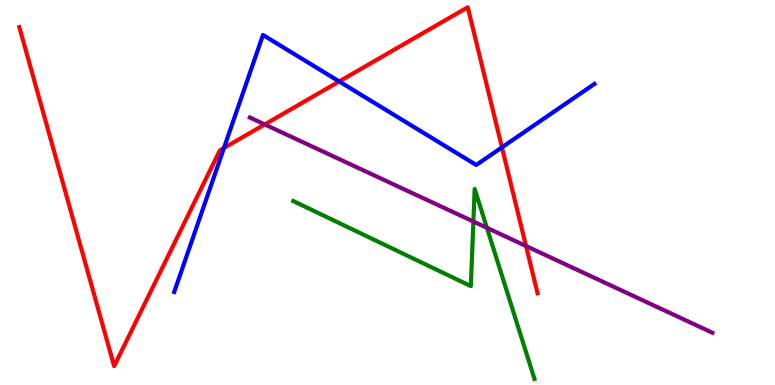[{'lines': ['blue', 'red'], 'intersections': [{'x': 2.89, 'y': 6.16}, {'x': 4.38, 'y': 7.88}, {'x': 6.48, 'y': 6.17}]}, {'lines': ['green', 'red'], 'intersections': []}, {'lines': ['purple', 'red'], 'intersections': [{'x': 3.42, 'y': 6.77}, {'x': 6.79, 'y': 3.61}]}, {'lines': ['blue', 'green'], 'intersections': []}, {'lines': ['blue', 'purple'], 'intersections': []}, {'lines': ['green', 'purple'], 'intersections': [{'x': 6.11, 'y': 4.25}, {'x': 6.28, 'y': 4.08}]}]